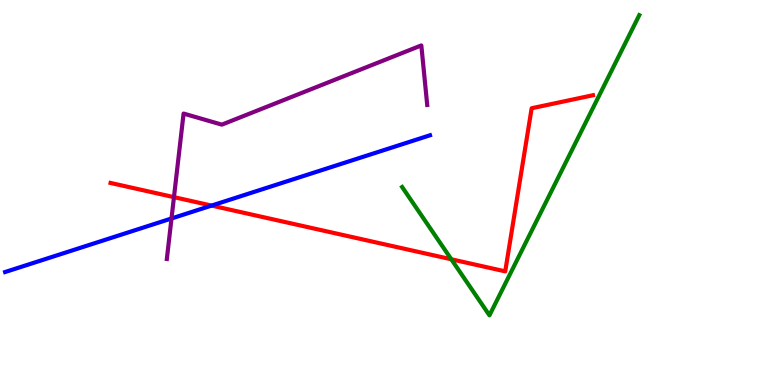[{'lines': ['blue', 'red'], 'intersections': [{'x': 2.73, 'y': 4.66}]}, {'lines': ['green', 'red'], 'intersections': [{'x': 5.82, 'y': 3.27}]}, {'lines': ['purple', 'red'], 'intersections': [{'x': 2.24, 'y': 4.88}]}, {'lines': ['blue', 'green'], 'intersections': []}, {'lines': ['blue', 'purple'], 'intersections': [{'x': 2.21, 'y': 4.33}]}, {'lines': ['green', 'purple'], 'intersections': []}]